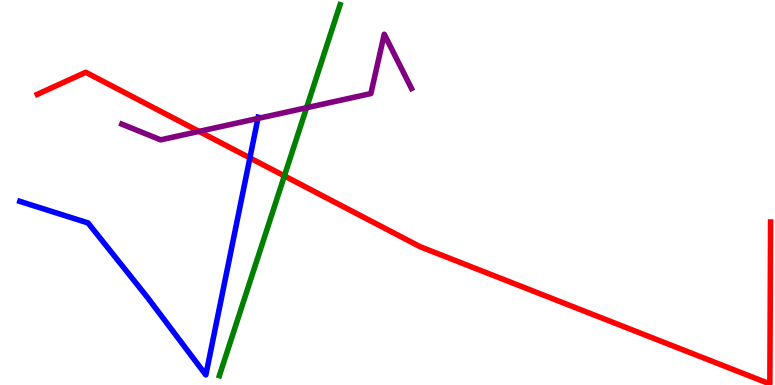[{'lines': ['blue', 'red'], 'intersections': [{'x': 3.22, 'y': 5.9}]}, {'lines': ['green', 'red'], 'intersections': [{'x': 3.67, 'y': 5.43}]}, {'lines': ['purple', 'red'], 'intersections': [{'x': 2.57, 'y': 6.59}]}, {'lines': ['blue', 'green'], 'intersections': []}, {'lines': ['blue', 'purple'], 'intersections': [{'x': 3.33, 'y': 6.92}]}, {'lines': ['green', 'purple'], 'intersections': [{'x': 3.96, 'y': 7.2}]}]